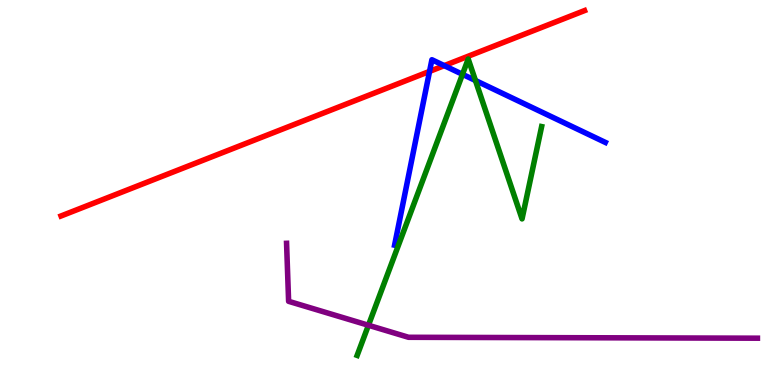[{'lines': ['blue', 'red'], 'intersections': [{'x': 5.54, 'y': 8.15}, {'x': 5.73, 'y': 8.3}]}, {'lines': ['green', 'red'], 'intersections': []}, {'lines': ['purple', 'red'], 'intersections': []}, {'lines': ['blue', 'green'], 'intersections': [{'x': 5.97, 'y': 8.07}, {'x': 6.13, 'y': 7.91}]}, {'lines': ['blue', 'purple'], 'intersections': []}, {'lines': ['green', 'purple'], 'intersections': [{'x': 4.75, 'y': 1.55}]}]